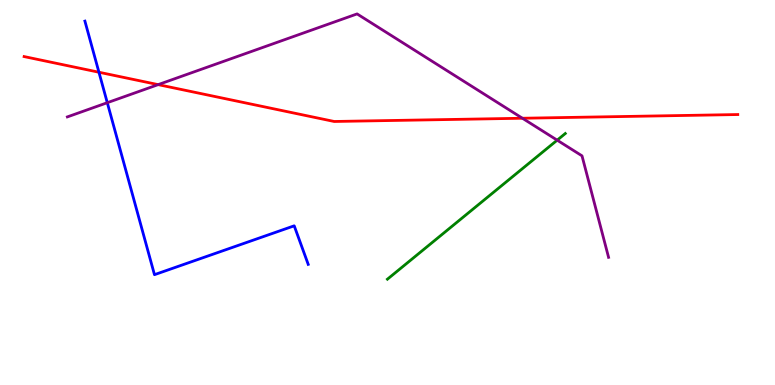[{'lines': ['blue', 'red'], 'intersections': [{'x': 1.28, 'y': 8.12}]}, {'lines': ['green', 'red'], 'intersections': []}, {'lines': ['purple', 'red'], 'intersections': [{'x': 2.04, 'y': 7.8}, {'x': 6.74, 'y': 6.93}]}, {'lines': ['blue', 'green'], 'intersections': []}, {'lines': ['blue', 'purple'], 'intersections': [{'x': 1.38, 'y': 7.33}]}, {'lines': ['green', 'purple'], 'intersections': [{'x': 7.19, 'y': 6.36}]}]